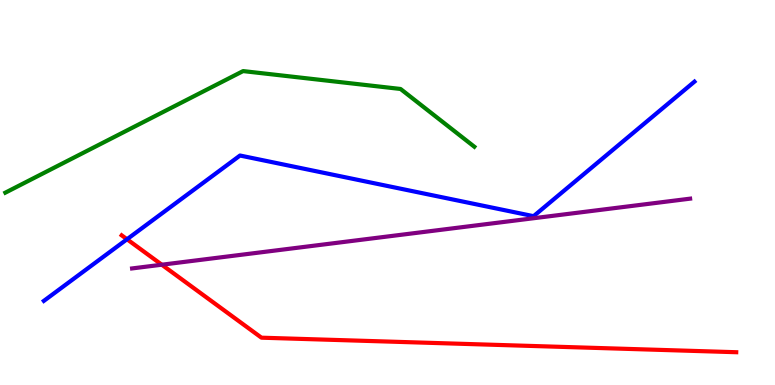[{'lines': ['blue', 'red'], 'intersections': [{'x': 1.64, 'y': 3.79}]}, {'lines': ['green', 'red'], 'intersections': []}, {'lines': ['purple', 'red'], 'intersections': [{'x': 2.09, 'y': 3.12}]}, {'lines': ['blue', 'green'], 'intersections': []}, {'lines': ['blue', 'purple'], 'intersections': []}, {'lines': ['green', 'purple'], 'intersections': []}]